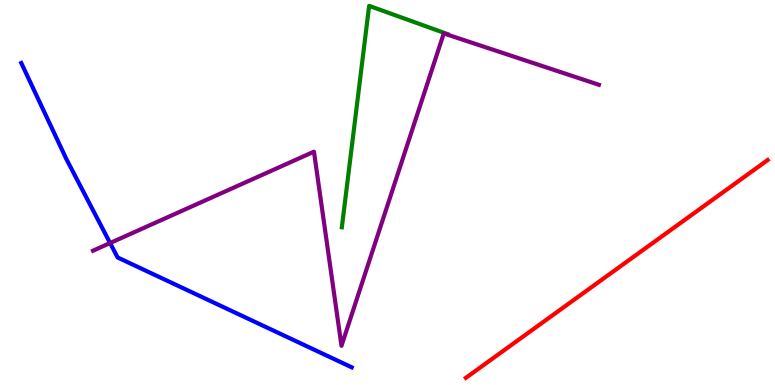[{'lines': ['blue', 'red'], 'intersections': []}, {'lines': ['green', 'red'], 'intersections': []}, {'lines': ['purple', 'red'], 'intersections': []}, {'lines': ['blue', 'green'], 'intersections': []}, {'lines': ['blue', 'purple'], 'intersections': [{'x': 1.42, 'y': 3.69}]}, {'lines': ['green', 'purple'], 'intersections': []}]